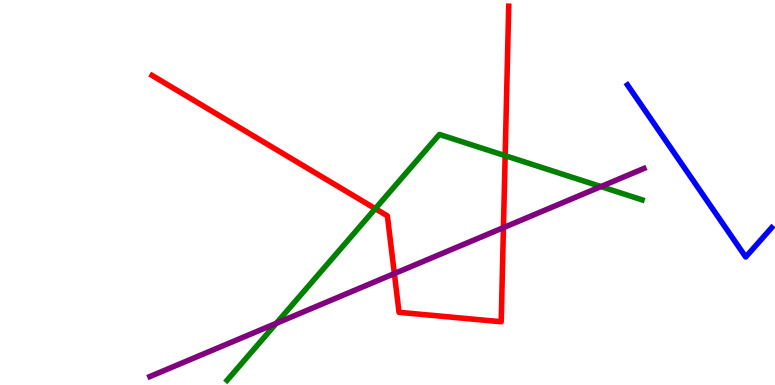[{'lines': ['blue', 'red'], 'intersections': []}, {'lines': ['green', 'red'], 'intersections': [{'x': 4.84, 'y': 4.58}, {'x': 6.52, 'y': 5.96}]}, {'lines': ['purple', 'red'], 'intersections': [{'x': 5.09, 'y': 2.89}, {'x': 6.5, 'y': 4.09}]}, {'lines': ['blue', 'green'], 'intersections': []}, {'lines': ['blue', 'purple'], 'intersections': []}, {'lines': ['green', 'purple'], 'intersections': [{'x': 3.57, 'y': 1.6}, {'x': 7.75, 'y': 5.15}]}]